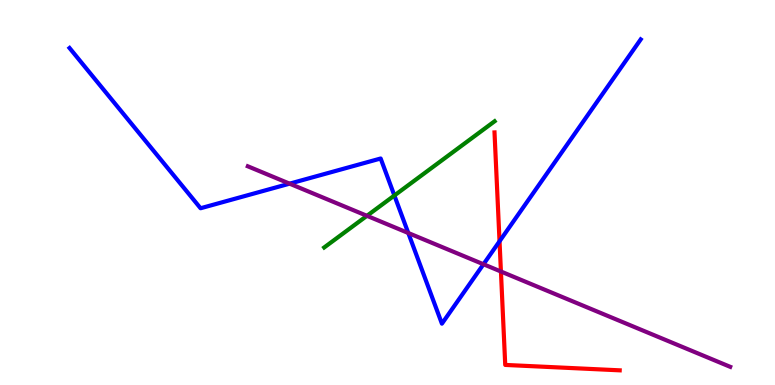[{'lines': ['blue', 'red'], 'intersections': [{'x': 6.45, 'y': 3.73}]}, {'lines': ['green', 'red'], 'intersections': []}, {'lines': ['purple', 'red'], 'intersections': [{'x': 6.46, 'y': 2.95}]}, {'lines': ['blue', 'green'], 'intersections': [{'x': 5.09, 'y': 4.92}]}, {'lines': ['blue', 'purple'], 'intersections': [{'x': 3.74, 'y': 5.23}, {'x': 5.27, 'y': 3.95}, {'x': 6.24, 'y': 3.14}]}, {'lines': ['green', 'purple'], 'intersections': [{'x': 4.73, 'y': 4.39}]}]